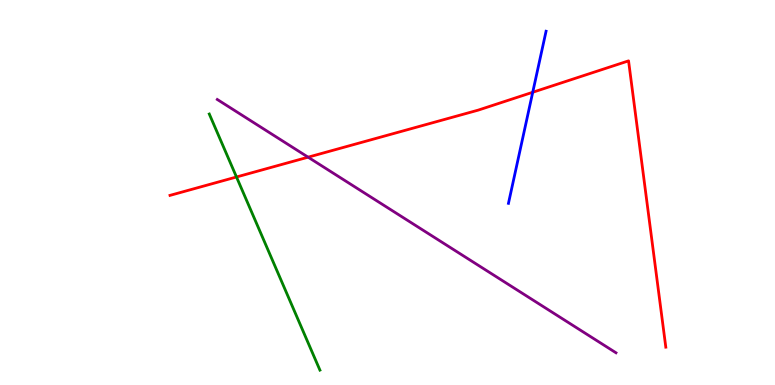[{'lines': ['blue', 'red'], 'intersections': [{'x': 6.87, 'y': 7.6}]}, {'lines': ['green', 'red'], 'intersections': [{'x': 3.05, 'y': 5.4}]}, {'lines': ['purple', 'red'], 'intersections': [{'x': 3.98, 'y': 5.92}]}, {'lines': ['blue', 'green'], 'intersections': []}, {'lines': ['blue', 'purple'], 'intersections': []}, {'lines': ['green', 'purple'], 'intersections': []}]